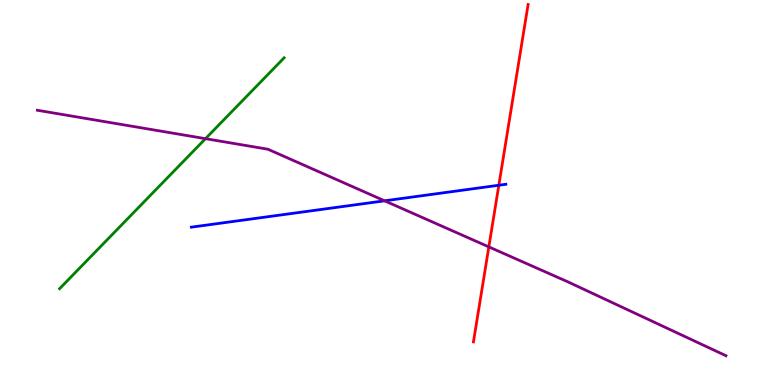[{'lines': ['blue', 'red'], 'intersections': [{'x': 6.44, 'y': 5.19}]}, {'lines': ['green', 'red'], 'intersections': []}, {'lines': ['purple', 'red'], 'intersections': [{'x': 6.31, 'y': 3.59}]}, {'lines': ['blue', 'green'], 'intersections': []}, {'lines': ['blue', 'purple'], 'intersections': [{'x': 4.96, 'y': 4.78}]}, {'lines': ['green', 'purple'], 'intersections': [{'x': 2.65, 'y': 6.4}]}]